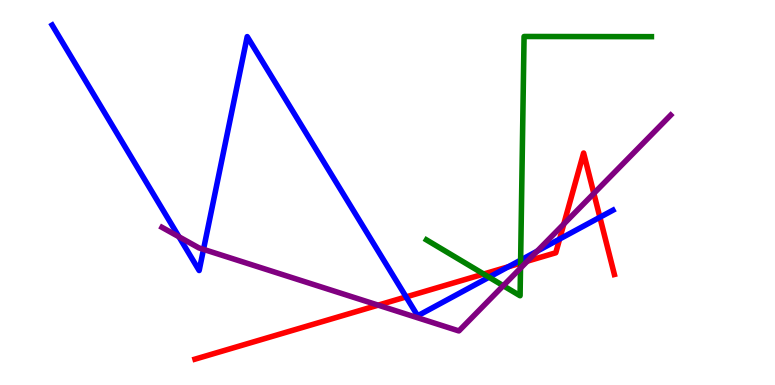[{'lines': ['blue', 'red'], 'intersections': [{'x': 5.24, 'y': 2.29}, {'x': 6.56, 'y': 3.07}, {'x': 7.22, 'y': 3.79}, {'x': 7.74, 'y': 4.36}]}, {'lines': ['green', 'red'], 'intersections': [{'x': 6.24, 'y': 2.88}, {'x': 6.72, 'y': 3.16}]}, {'lines': ['purple', 'red'], 'intersections': [{'x': 4.88, 'y': 2.07}, {'x': 6.8, 'y': 3.22}, {'x': 7.27, 'y': 4.18}, {'x': 7.66, 'y': 4.98}]}, {'lines': ['blue', 'green'], 'intersections': [{'x': 6.31, 'y': 2.8}, {'x': 6.72, 'y': 3.24}]}, {'lines': ['blue', 'purple'], 'intersections': [{'x': 2.31, 'y': 3.85}, {'x': 2.63, 'y': 3.52}, {'x': 6.93, 'y': 3.48}]}, {'lines': ['green', 'purple'], 'intersections': [{'x': 6.49, 'y': 2.58}, {'x': 6.72, 'y': 3.04}]}]